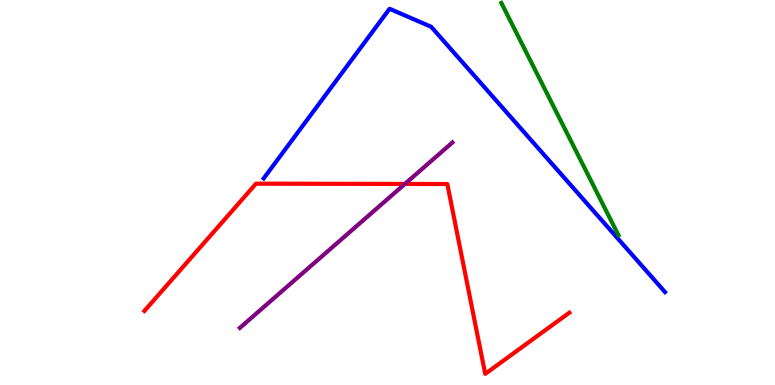[{'lines': ['blue', 'red'], 'intersections': []}, {'lines': ['green', 'red'], 'intersections': []}, {'lines': ['purple', 'red'], 'intersections': [{'x': 5.22, 'y': 5.22}]}, {'lines': ['blue', 'green'], 'intersections': []}, {'lines': ['blue', 'purple'], 'intersections': []}, {'lines': ['green', 'purple'], 'intersections': []}]